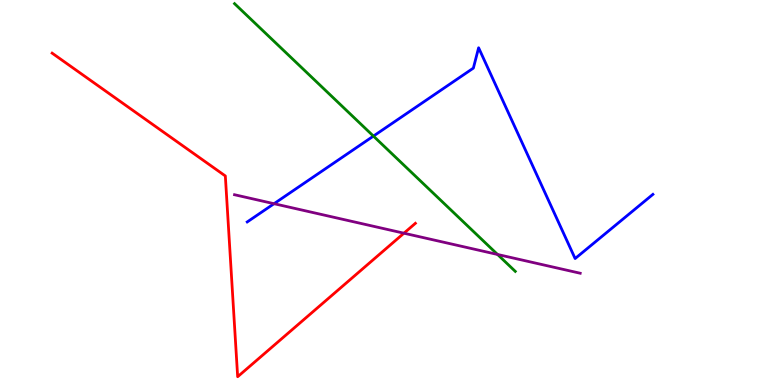[{'lines': ['blue', 'red'], 'intersections': []}, {'lines': ['green', 'red'], 'intersections': []}, {'lines': ['purple', 'red'], 'intersections': [{'x': 5.21, 'y': 3.94}]}, {'lines': ['blue', 'green'], 'intersections': [{'x': 4.82, 'y': 6.47}]}, {'lines': ['blue', 'purple'], 'intersections': [{'x': 3.54, 'y': 4.71}]}, {'lines': ['green', 'purple'], 'intersections': [{'x': 6.42, 'y': 3.39}]}]